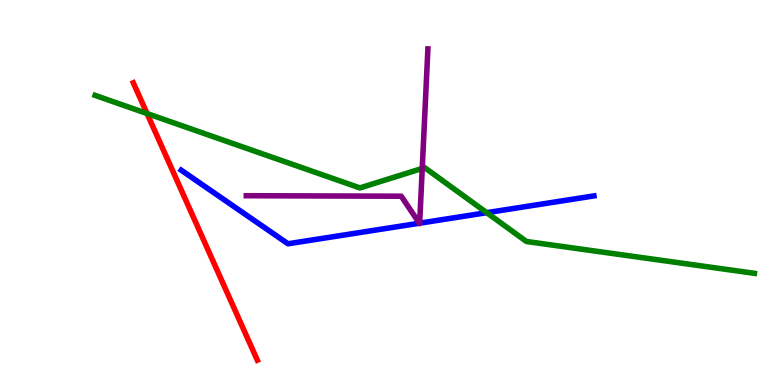[{'lines': ['blue', 'red'], 'intersections': []}, {'lines': ['green', 'red'], 'intersections': [{'x': 1.9, 'y': 7.05}]}, {'lines': ['purple', 'red'], 'intersections': []}, {'lines': ['blue', 'green'], 'intersections': [{'x': 6.28, 'y': 4.48}]}, {'lines': ['blue', 'purple'], 'intersections': [{'x': 5.41, 'y': 4.2}, {'x': 5.41, 'y': 4.2}]}, {'lines': ['green', 'purple'], 'intersections': [{'x': 5.45, 'y': 5.63}]}]